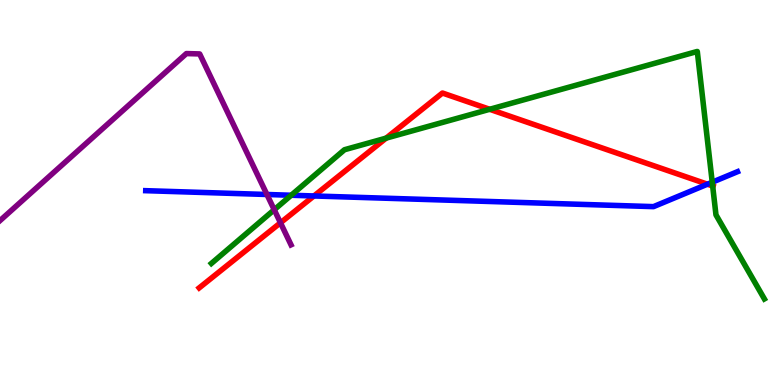[{'lines': ['blue', 'red'], 'intersections': [{'x': 4.05, 'y': 4.91}, {'x': 9.13, 'y': 5.22}]}, {'lines': ['green', 'red'], 'intersections': [{'x': 4.98, 'y': 6.41}, {'x': 6.32, 'y': 7.16}, {'x': 9.2, 'y': 5.17}]}, {'lines': ['purple', 'red'], 'intersections': [{'x': 3.62, 'y': 4.21}]}, {'lines': ['blue', 'green'], 'intersections': [{'x': 3.76, 'y': 4.93}, {'x': 9.19, 'y': 5.27}]}, {'lines': ['blue', 'purple'], 'intersections': [{'x': 3.44, 'y': 4.95}]}, {'lines': ['green', 'purple'], 'intersections': [{'x': 3.54, 'y': 4.55}]}]